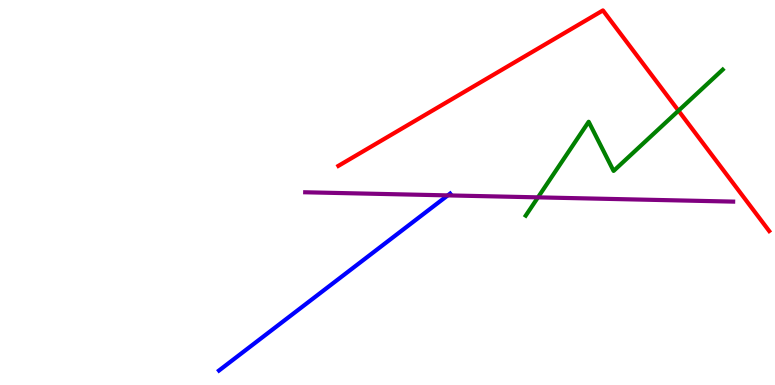[{'lines': ['blue', 'red'], 'intersections': []}, {'lines': ['green', 'red'], 'intersections': [{'x': 8.75, 'y': 7.12}]}, {'lines': ['purple', 'red'], 'intersections': []}, {'lines': ['blue', 'green'], 'intersections': []}, {'lines': ['blue', 'purple'], 'intersections': [{'x': 5.78, 'y': 4.92}]}, {'lines': ['green', 'purple'], 'intersections': [{'x': 6.94, 'y': 4.87}]}]